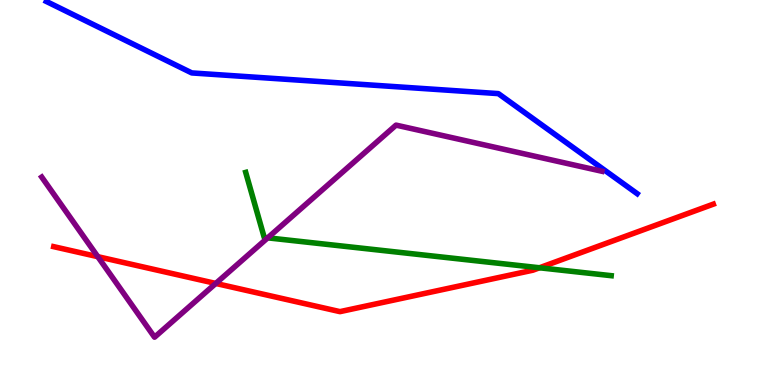[{'lines': ['blue', 'red'], 'intersections': []}, {'lines': ['green', 'red'], 'intersections': [{'x': 6.96, 'y': 3.04}]}, {'lines': ['purple', 'red'], 'intersections': [{'x': 1.26, 'y': 3.33}, {'x': 2.78, 'y': 2.64}]}, {'lines': ['blue', 'green'], 'intersections': []}, {'lines': ['blue', 'purple'], 'intersections': []}, {'lines': ['green', 'purple'], 'intersections': [{'x': 3.45, 'y': 3.82}]}]